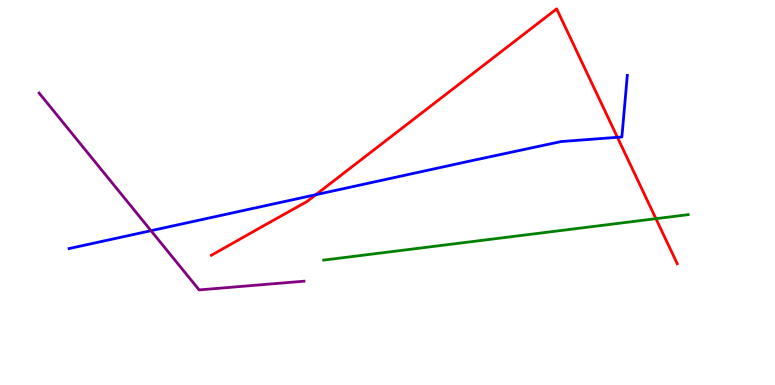[{'lines': ['blue', 'red'], 'intersections': [{'x': 4.08, 'y': 4.94}, {'x': 7.97, 'y': 6.43}]}, {'lines': ['green', 'red'], 'intersections': [{'x': 8.46, 'y': 4.32}]}, {'lines': ['purple', 'red'], 'intersections': []}, {'lines': ['blue', 'green'], 'intersections': []}, {'lines': ['blue', 'purple'], 'intersections': [{'x': 1.95, 'y': 4.01}]}, {'lines': ['green', 'purple'], 'intersections': []}]